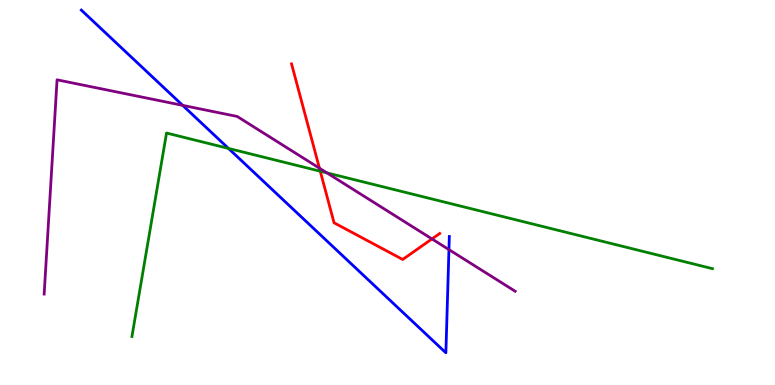[{'lines': ['blue', 'red'], 'intersections': []}, {'lines': ['green', 'red'], 'intersections': [{'x': 4.13, 'y': 5.55}]}, {'lines': ['purple', 'red'], 'intersections': [{'x': 4.12, 'y': 5.63}, {'x': 5.57, 'y': 3.79}]}, {'lines': ['blue', 'green'], 'intersections': [{'x': 2.95, 'y': 6.14}]}, {'lines': ['blue', 'purple'], 'intersections': [{'x': 2.36, 'y': 7.26}, {'x': 5.79, 'y': 3.52}]}, {'lines': ['green', 'purple'], 'intersections': [{'x': 4.22, 'y': 5.51}]}]